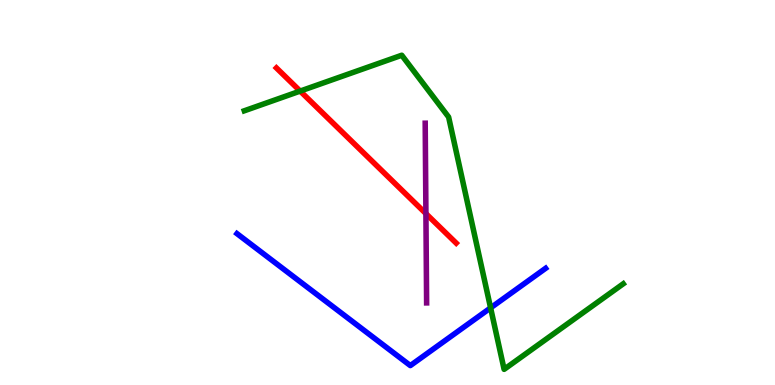[{'lines': ['blue', 'red'], 'intersections': []}, {'lines': ['green', 'red'], 'intersections': [{'x': 3.87, 'y': 7.63}]}, {'lines': ['purple', 'red'], 'intersections': [{'x': 5.5, 'y': 4.45}]}, {'lines': ['blue', 'green'], 'intersections': [{'x': 6.33, 'y': 2.0}]}, {'lines': ['blue', 'purple'], 'intersections': []}, {'lines': ['green', 'purple'], 'intersections': []}]